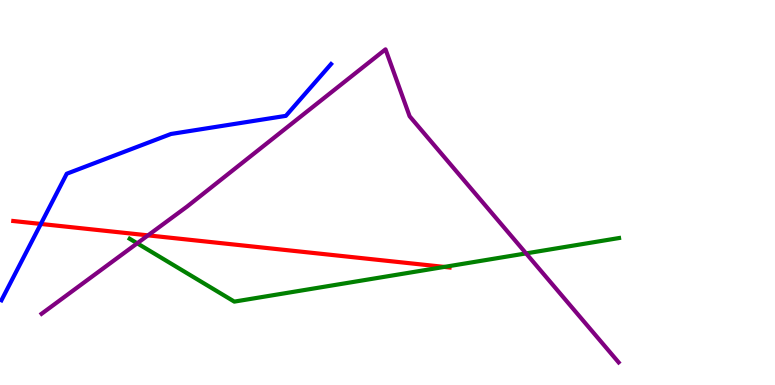[{'lines': ['blue', 'red'], 'intersections': [{'x': 0.527, 'y': 4.18}]}, {'lines': ['green', 'red'], 'intersections': [{'x': 5.73, 'y': 3.07}]}, {'lines': ['purple', 'red'], 'intersections': [{'x': 1.91, 'y': 3.89}]}, {'lines': ['blue', 'green'], 'intersections': []}, {'lines': ['blue', 'purple'], 'intersections': []}, {'lines': ['green', 'purple'], 'intersections': [{'x': 1.77, 'y': 3.68}, {'x': 6.79, 'y': 3.42}]}]